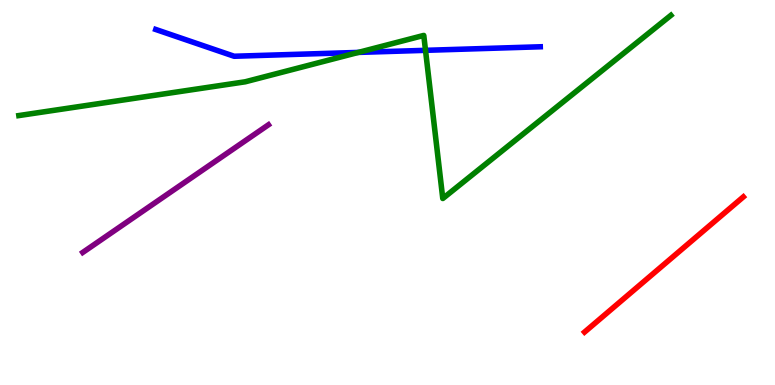[{'lines': ['blue', 'red'], 'intersections': []}, {'lines': ['green', 'red'], 'intersections': []}, {'lines': ['purple', 'red'], 'intersections': []}, {'lines': ['blue', 'green'], 'intersections': [{'x': 4.62, 'y': 8.64}, {'x': 5.49, 'y': 8.69}]}, {'lines': ['blue', 'purple'], 'intersections': []}, {'lines': ['green', 'purple'], 'intersections': []}]